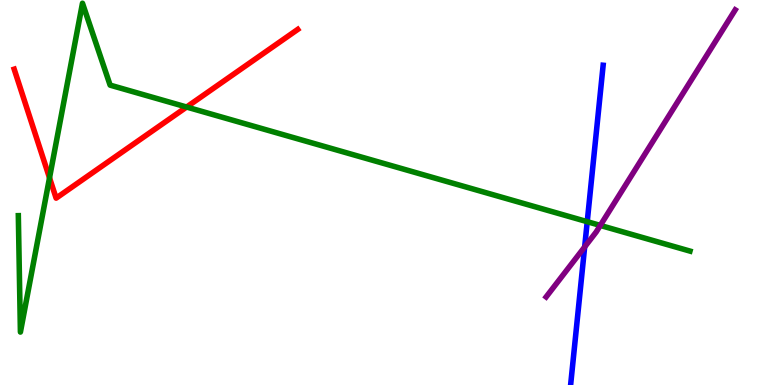[{'lines': ['blue', 'red'], 'intersections': []}, {'lines': ['green', 'red'], 'intersections': [{'x': 0.639, 'y': 5.38}, {'x': 2.41, 'y': 7.22}]}, {'lines': ['purple', 'red'], 'intersections': []}, {'lines': ['blue', 'green'], 'intersections': [{'x': 7.58, 'y': 4.24}]}, {'lines': ['blue', 'purple'], 'intersections': [{'x': 7.54, 'y': 3.59}]}, {'lines': ['green', 'purple'], 'intersections': [{'x': 7.75, 'y': 4.14}]}]